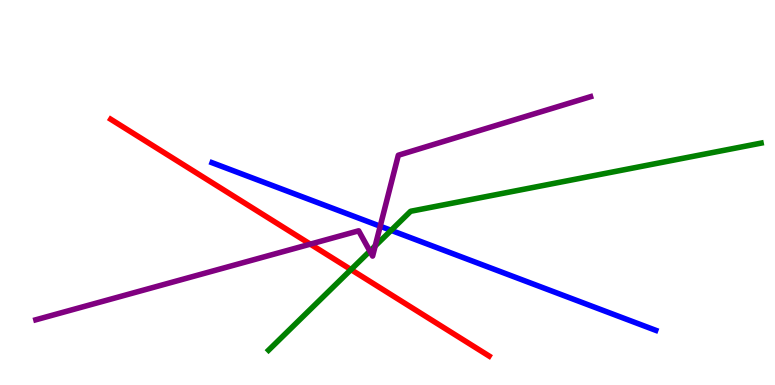[{'lines': ['blue', 'red'], 'intersections': []}, {'lines': ['green', 'red'], 'intersections': [{'x': 4.53, 'y': 3.0}]}, {'lines': ['purple', 'red'], 'intersections': [{'x': 4.0, 'y': 3.66}]}, {'lines': ['blue', 'green'], 'intersections': [{'x': 5.05, 'y': 4.02}]}, {'lines': ['blue', 'purple'], 'intersections': [{'x': 4.91, 'y': 4.12}]}, {'lines': ['green', 'purple'], 'intersections': [{'x': 4.77, 'y': 3.48}, {'x': 4.84, 'y': 3.61}]}]